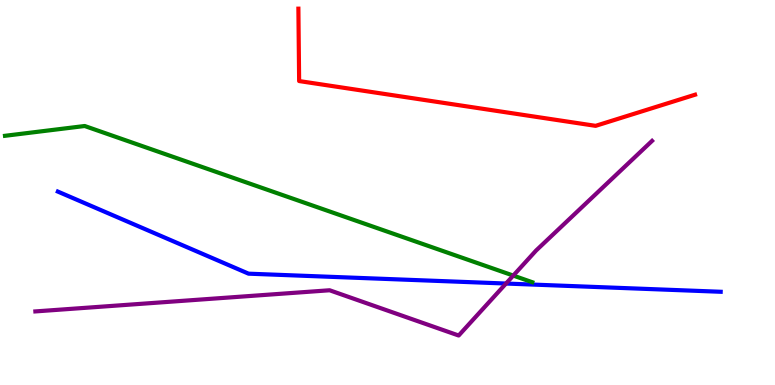[{'lines': ['blue', 'red'], 'intersections': []}, {'lines': ['green', 'red'], 'intersections': []}, {'lines': ['purple', 'red'], 'intersections': []}, {'lines': ['blue', 'green'], 'intersections': []}, {'lines': ['blue', 'purple'], 'intersections': [{'x': 6.53, 'y': 2.64}]}, {'lines': ['green', 'purple'], 'intersections': [{'x': 6.62, 'y': 2.84}]}]